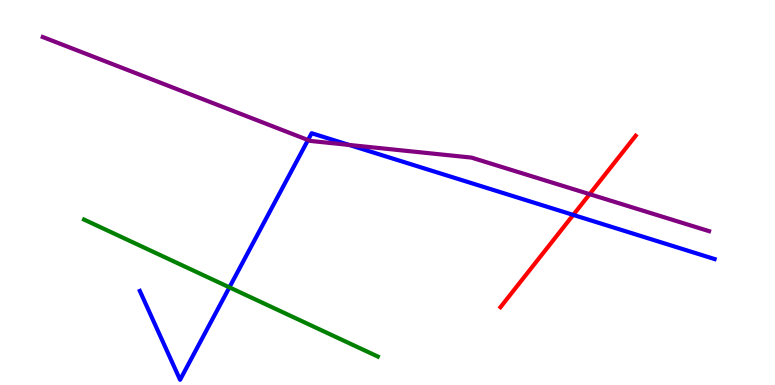[{'lines': ['blue', 'red'], 'intersections': [{'x': 7.4, 'y': 4.42}]}, {'lines': ['green', 'red'], 'intersections': []}, {'lines': ['purple', 'red'], 'intersections': [{'x': 7.61, 'y': 4.96}]}, {'lines': ['blue', 'green'], 'intersections': [{'x': 2.96, 'y': 2.54}]}, {'lines': ['blue', 'purple'], 'intersections': [{'x': 3.97, 'y': 6.36}, {'x': 4.51, 'y': 6.24}]}, {'lines': ['green', 'purple'], 'intersections': []}]